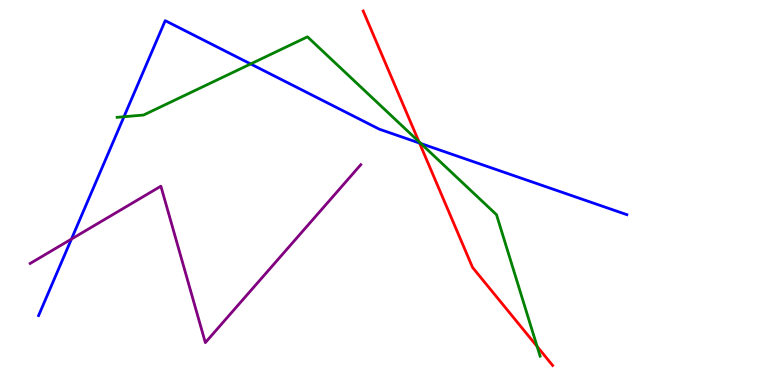[{'lines': ['blue', 'red'], 'intersections': [{'x': 5.41, 'y': 6.28}]}, {'lines': ['green', 'red'], 'intersections': [{'x': 5.41, 'y': 6.32}, {'x': 6.93, 'y': 1.0}]}, {'lines': ['purple', 'red'], 'intersections': []}, {'lines': ['blue', 'green'], 'intersections': [{'x': 1.6, 'y': 6.97}, {'x': 3.23, 'y': 8.34}, {'x': 5.43, 'y': 6.27}]}, {'lines': ['blue', 'purple'], 'intersections': [{'x': 0.922, 'y': 3.79}]}, {'lines': ['green', 'purple'], 'intersections': []}]